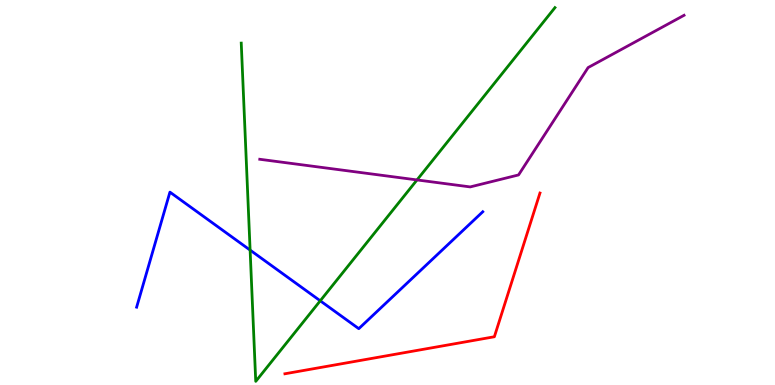[{'lines': ['blue', 'red'], 'intersections': []}, {'lines': ['green', 'red'], 'intersections': []}, {'lines': ['purple', 'red'], 'intersections': []}, {'lines': ['blue', 'green'], 'intersections': [{'x': 3.23, 'y': 3.5}, {'x': 4.13, 'y': 2.19}]}, {'lines': ['blue', 'purple'], 'intersections': []}, {'lines': ['green', 'purple'], 'intersections': [{'x': 5.38, 'y': 5.33}]}]